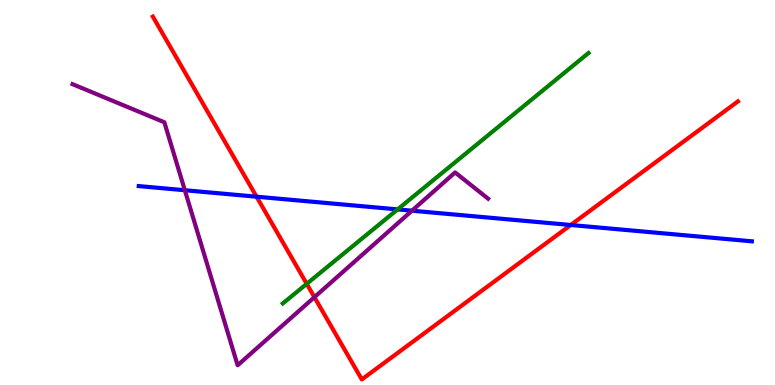[{'lines': ['blue', 'red'], 'intersections': [{'x': 3.31, 'y': 4.89}, {'x': 7.36, 'y': 4.16}]}, {'lines': ['green', 'red'], 'intersections': [{'x': 3.96, 'y': 2.63}]}, {'lines': ['purple', 'red'], 'intersections': [{'x': 4.06, 'y': 2.28}]}, {'lines': ['blue', 'green'], 'intersections': [{'x': 5.13, 'y': 4.56}]}, {'lines': ['blue', 'purple'], 'intersections': [{'x': 2.39, 'y': 5.06}, {'x': 5.32, 'y': 4.53}]}, {'lines': ['green', 'purple'], 'intersections': []}]